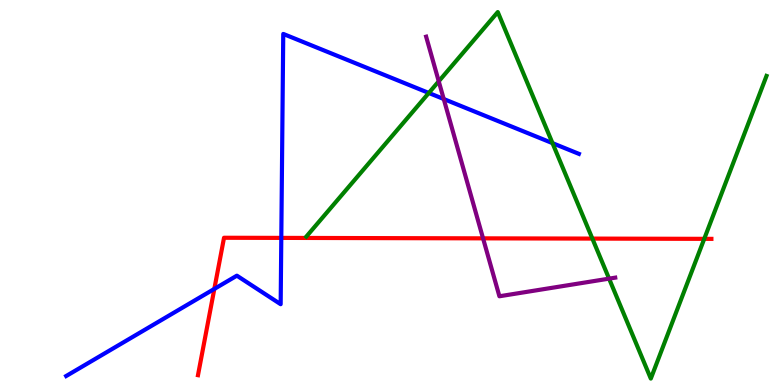[{'lines': ['blue', 'red'], 'intersections': [{'x': 2.77, 'y': 2.5}, {'x': 3.63, 'y': 3.82}]}, {'lines': ['green', 'red'], 'intersections': [{'x': 7.64, 'y': 3.8}, {'x': 9.09, 'y': 3.8}]}, {'lines': ['purple', 'red'], 'intersections': [{'x': 6.23, 'y': 3.81}]}, {'lines': ['blue', 'green'], 'intersections': [{'x': 5.53, 'y': 7.59}, {'x': 7.13, 'y': 6.28}]}, {'lines': ['blue', 'purple'], 'intersections': [{'x': 5.73, 'y': 7.43}]}, {'lines': ['green', 'purple'], 'intersections': [{'x': 5.66, 'y': 7.89}, {'x': 7.86, 'y': 2.76}]}]